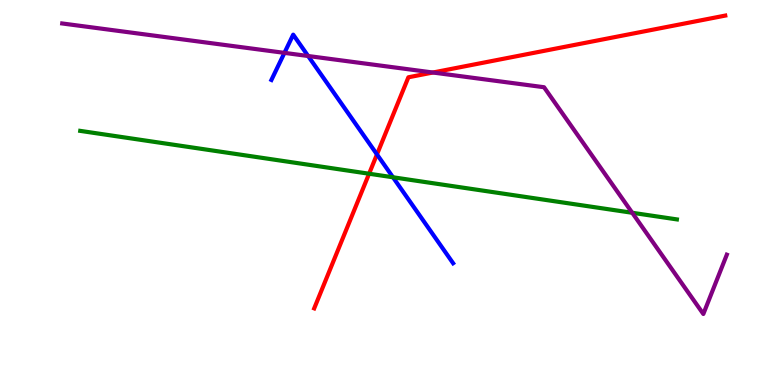[{'lines': ['blue', 'red'], 'intersections': [{'x': 4.86, 'y': 5.99}]}, {'lines': ['green', 'red'], 'intersections': [{'x': 4.76, 'y': 5.49}]}, {'lines': ['purple', 'red'], 'intersections': [{'x': 5.59, 'y': 8.12}]}, {'lines': ['blue', 'green'], 'intersections': [{'x': 5.07, 'y': 5.4}]}, {'lines': ['blue', 'purple'], 'intersections': [{'x': 3.67, 'y': 8.63}, {'x': 3.98, 'y': 8.55}]}, {'lines': ['green', 'purple'], 'intersections': [{'x': 8.16, 'y': 4.47}]}]